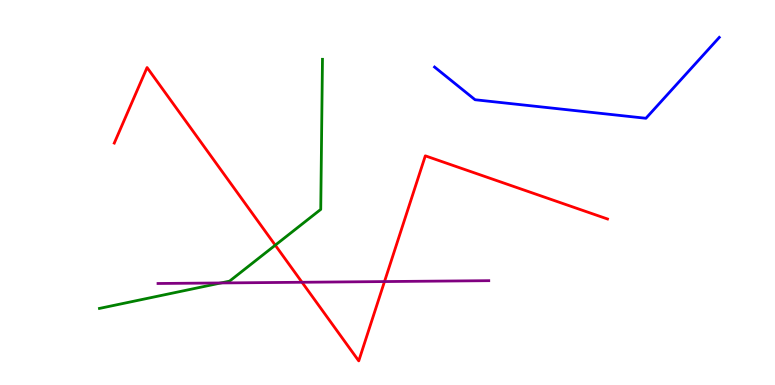[{'lines': ['blue', 'red'], 'intersections': []}, {'lines': ['green', 'red'], 'intersections': [{'x': 3.55, 'y': 3.63}]}, {'lines': ['purple', 'red'], 'intersections': [{'x': 3.9, 'y': 2.67}, {'x': 4.96, 'y': 2.69}]}, {'lines': ['blue', 'green'], 'intersections': []}, {'lines': ['blue', 'purple'], 'intersections': []}, {'lines': ['green', 'purple'], 'intersections': [{'x': 2.85, 'y': 2.65}]}]